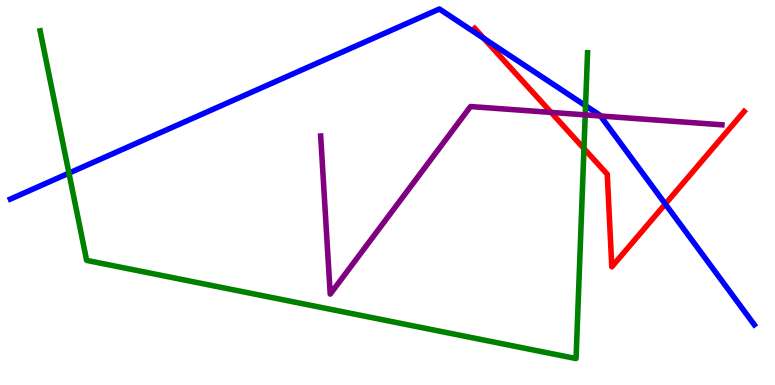[{'lines': ['blue', 'red'], 'intersections': [{'x': 6.24, 'y': 9.0}, {'x': 8.58, 'y': 4.7}]}, {'lines': ['green', 'red'], 'intersections': [{'x': 7.53, 'y': 6.14}]}, {'lines': ['purple', 'red'], 'intersections': [{'x': 7.11, 'y': 7.08}]}, {'lines': ['blue', 'green'], 'intersections': [{'x': 0.89, 'y': 5.5}, {'x': 7.56, 'y': 7.25}]}, {'lines': ['blue', 'purple'], 'intersections': [{'x': 7.75, 'y': 6.99}]}, {'lines': ['green', 'purple'], 'intersections': [{'x': 7.55, 'y': 7.02}]}]